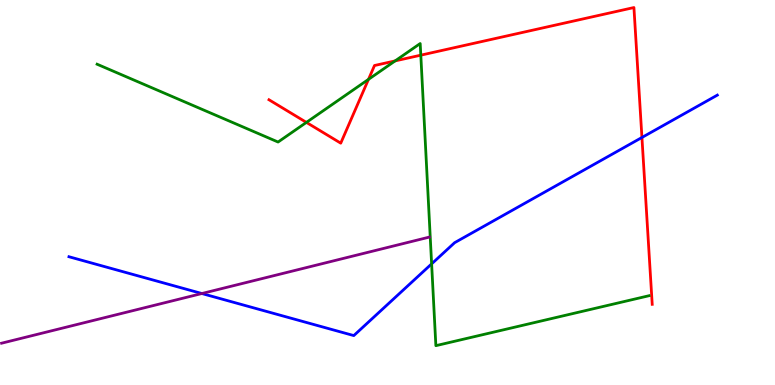[{'lines': ['blue', 'red'], 'intersections': [{'x': 8.28, 'y': 6.43}]}, {'lines': ['green', 'red'], 'intersections': [{'x': 3.95, 'y': 6.82}, {'x': 4.75, 'y': 7.94}, {'x': 5.1, 'y': 8.42}, {'x': 5.43, 'y': 8.57}]}, {'lines': ['purple', 'red'], 'intersections': []}, {'lines': ['blue', 'green'], 'intersections': [{'x': 5.57, 'y': 3.15}]}, {'lines': ['blue', 'purple'], 'intersections': [{'x': 2.6, 'y': 2.38}]}, {'lines': ['green', 'purple'], 'intersections': []}]